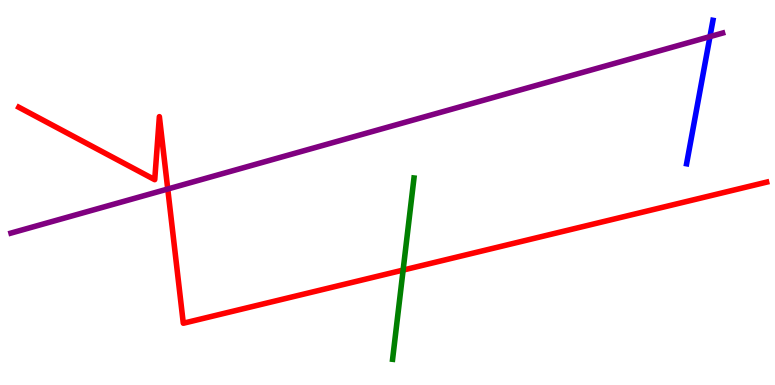[{'lines': ['blue', 'red'], 'intersections': []}, {'lines': ['green', 'red'], 'intersections': [{'x': 5.2, 'y': 2.99}]}, {'lines': ['purple', 'red'], 'intersections': [{'x': 2.16, 'y': 5.09}]}, {'lines': ['blue', 'green'], 'intersections': []}, {'lines': ['blue', 'purple'], 'intersections': [{'x': 9.16, 'y': 9.05}]}, {'lines': ['green', 'purple'], 'intersections': []}]